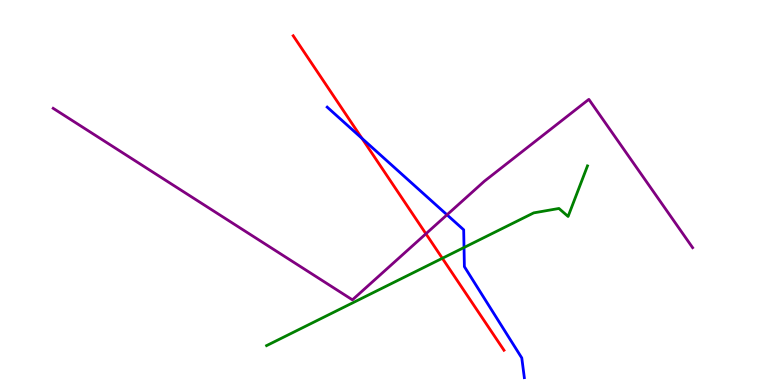[{'lines': ['blue', 'red'], 'intersections': [{'x': 4.67, 'y': 6.41}]}, {'lines': ['green', 'red'], 'intersections': [{'x': 5.71, 'y': 3.29}]}, {'lines': ['purple', 'red'], 'intersections': [{'x': 5.5, 'y': 3.93}]}, {'lines': ['blue', 'green'], 'intersections': [{'x': 5.99, 'y': 3.57}]}, {'lines': ['blue', 'purple'], 'intersections': [{'x': 5.77, 'y': 4.42}]}, {'lines': ['green', 'purple'], 'intersections': []}]